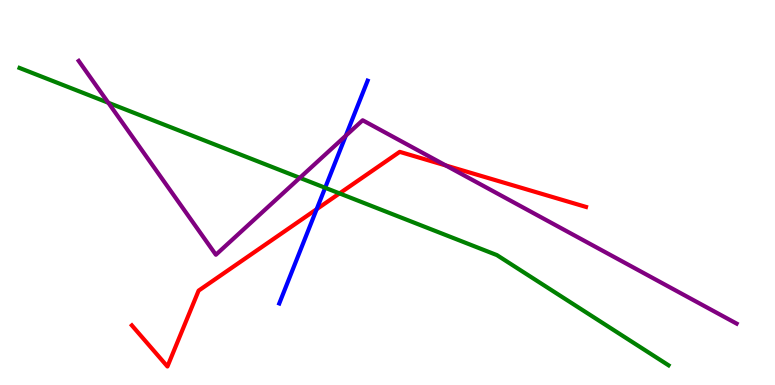[{'lines': ['blue', 'red'], 'intersections': [{'x': 4.09, 'y': 4.57}]}, {'lines': ['green', 'red'], 'intersections': [{'x': 4.38, 'y': 4.98}]}, {'lines': ['purple', 'red'], 'intersections': [{'x': 5.75, 'y': 5.7}]}, {'lines': ['blue', 'green'], 'intersections': [{'x': 4.2, 'y': 5.12}]}, {'lines': ['blue', 'purple'], 'intersections': [{'x': 4.46, 'y': 6.48}]}, {'lines': ['green', 'purple'], 'intersections': [{'x': 1.4, 'y': 7.33}, {'x': 3.87, 'y': 5.38}]}]